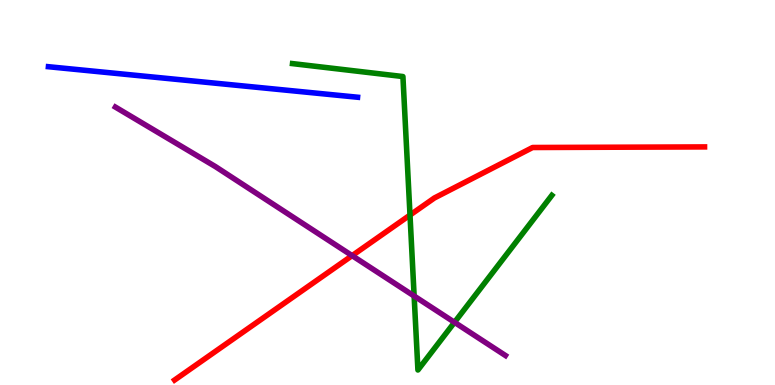[{'lines': ['blue', 'red'], 'intersections': []}, {'lines': ['green', 'red'], 'intersections': [{'x': 5.29, 'y': 4.41}]}, {'lines': ['purple', 'red'], 'intersections': [{'x': 4.54, 'y': 3.36}]}, {'lines': ['blue', 'green'], 'intersections': []}, {'lines': ['blue', 'purple'], 'intersections': []}, {'lines': ['green', 'purple'], 'intersections': [{'x': 5.34, 'y': 2.31}, {'x': 5.86, 'y': 1.63}]}]